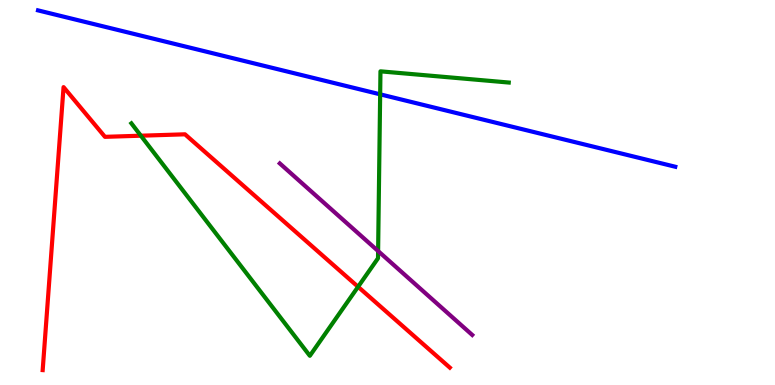[{'lines': ['blue', 'red'], 'intersections': []}, {'lines': ['green', 'red'], 'intersections': [{'x': 1.82, 'y': 6.48}, {'x': 4.62, 'y': 2.55}]}, {'lines': ['purple', 'red'], 'intersections': []}, {'lines': ['blue', 'green'], 'intersections': [{'x': 4.91, 'y': 7.55}]}, {'lines': ['blue', 'purple'], 'intersections': []}, {'lines': ['green', 'purple'], 'intersections': [{'x': 4.88, 'y': 3.48}]}]